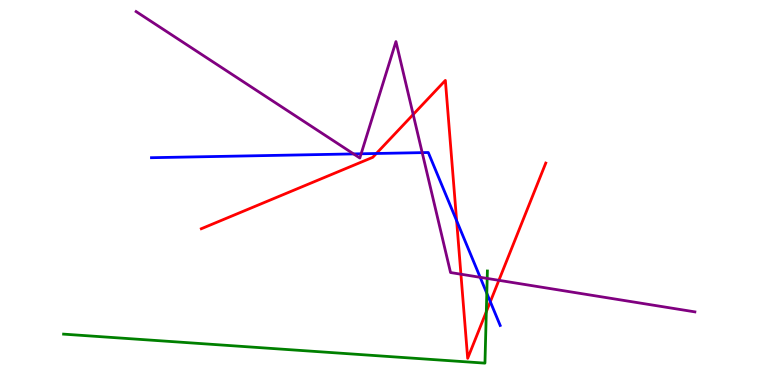[{'lines': ['blue', 'red'], 'intersections': [{'x': 4.86, 'y': 6.01}, {'x': 5.89, 'y': 4.27}, {'x': 6.33, 'y': 2.16}]}, {'lines': ['green', 'red'], 'intersections': [{'x': 6.28, 'y': 1.9}]}, {'lines': ['purple', 'red'], 'intersections': [{'x': 5.33, 'y': 7.03}, {'x': 5.95, 'y': 2.88}, {'x': 6.44, 'y': 2.72}]}, {'lines': ['blue', 'green'], 'intersections': [{'x': 6.28, 'y': 2.38}]}, {'lines': ['blue', 'purple'], 'intersections': [{'x': 4.56, 'y': 6.0}, {'x': 4.66, 'y': 6.01}, {'x': 5.45, 'y': 6.04}, {'x': 6.2, 'y': 2.8}]}, {'lines': ['green', 'purple'], 'intersections': [{'x': 6.29, 'y': 2.77}]}]